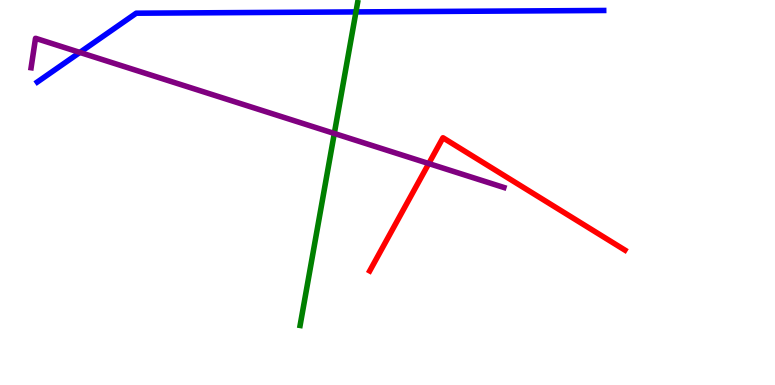[{'lines': ['blue', 'red'], 'intersections': []}, {'lines': ['green', 'red'], 'intersections': []}, {'lines': ['purple', 'red'], 'intersections': [{'x': 5.53, 'y': 5.75}]}, {'lines': ['blue', 'green'], 'intersections': [{'x': 4.59, 'y': 9.69}]}, {'lines': ['blue', 'purple'], 'intersections': [{'x': 1.03, 'y': 8.64}]}, {'lines': ['green', 'purple'], 'intersections': [{'x': 4.31, 'y': 6.53}]}]